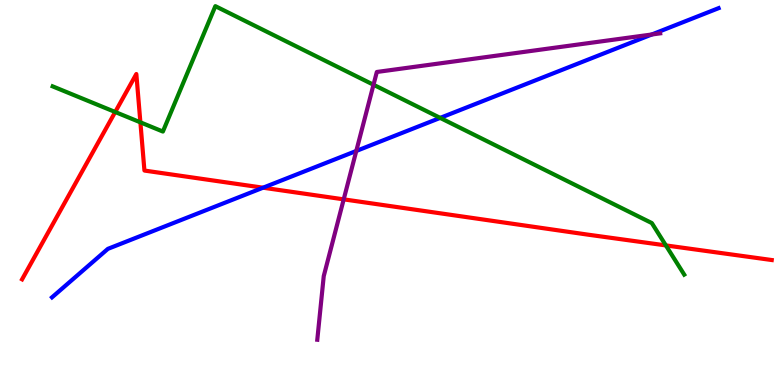[{'lines': ['blue', 'red'], 'intersections': [{'x': 3.39, 'y': 5.12}]}, {'lines': ['green', 'red'], 'intersections': [{'x': 1.49, 'y': 7.09}, {'x': 1.81, 'y': 6.82}, {'x': 8.59, 'y': 3.63}]}, {'lines': ['purple', 'red'], 'intersections': [{'x': 4.43, 'y': 4.82}]}, {'lines': ['blue', 'green'], 'intersections': [{'x': 5.68, 'y': 6.94}]}, {'lines': ['blue', 'purple'], 'intersections': [{'x': 4.6, 'y': 6.08}, {'x': 8.41, 'y': 9.1}]}, {'lines': ['green', 'purple'], 'intersections': [{'x': 4.82, 'y': 7.8}]}]